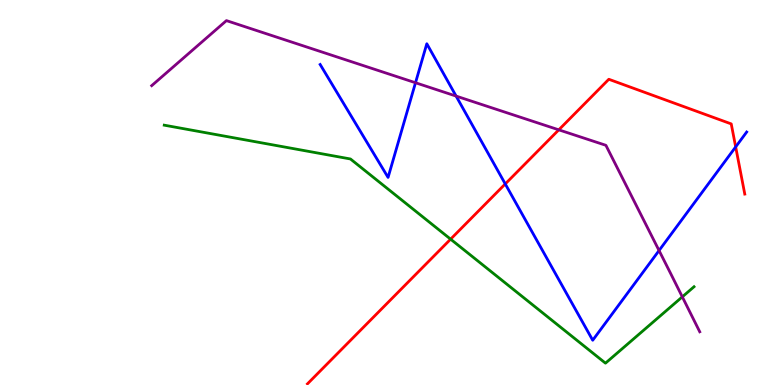[{'lines': ['blue', 'red'], 'intersections': [{'x': 6.52, 'y': 5.22}, {'x': 9.49, 'y': 6.18}]}, {'lines': ['green', 'red'], 'intersections': [{'x': 5.81, 'y': 3.79}]}, {'lines': ['purple', 'red'], 'intersections': [{'x': 7.21, 'y': 6.63}]}, {'lines': ['blue', 'green'], 'intersections': []}, {'lines': ['blue', 'purple'], 'intersections': [{'x': 5.36, 'y': 7.85}, {'x': 5.89, 'y': 7.5}, {'x': 8.5, 'y': 3.49}]}, {'lines': ['green', 'purple'], 'intersections': [{'x': 8.8, 'y': 2.29}]}]